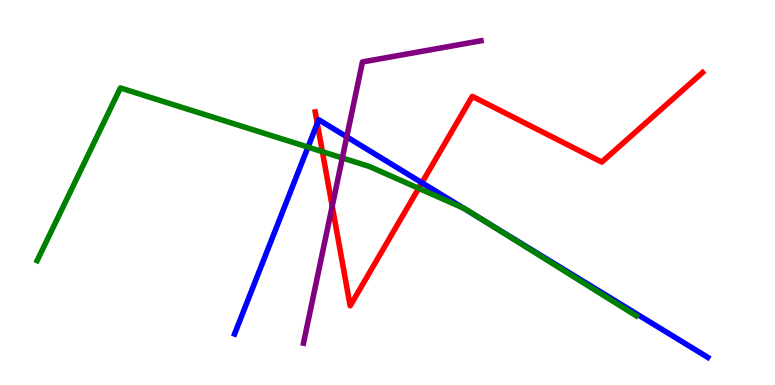[{'lines': ['blue', 'red'], 'intersections': [{'x': 4.09, 'y': 6.79}, {'x': 5.44, 'y': 5.25}]}, {'lines': ['green', 'red'], 'intersections': [{'x': 4.16, 'y': 6.06}, {'x': 5.4, 'y': 5.11}]}, {'lines': ['purple', 'red'], 'intersections': [{'x': 4.29, 'y': 4.64}]}, {'lines': ['blue', 'green'], 'intersections': [{'x': 3.97, 'y': 6.18}, {'x': 5.98, 'y': 4.59}, {'x': 6.17, 'y': 4.36}]}, {'lines': ['blue', 'purple'], 'intersections': [{'x': 4.47, 'y': 6.45}]}, {'lines': ['green', 'purple'], 'intersections': [{'x': 4.42, 'y': 5.9}]}]